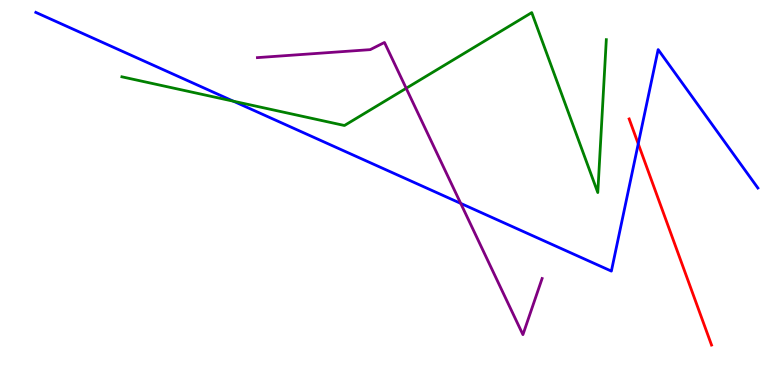[{'lines': ['blue', 'red'], 'intersections': [{'x': 8.24, 'y': 6.26}]}, {'lines': ['green', 'red'], 'intersections': []}, {'lines': ['purple', 'red'], 'intersections': []}, {'lines': ['blue', 'green'], 'intersections': [{'x': 3.01, 'y': 7.37}]}, {'lines': ['blue', 'purple'], 'intersections': [{'x': 5.94, 'y': 4.72}]}, {'lines': ['green', 'purple'], 'intersections': [{'x': 5.24, 'y': 7.71}]}]